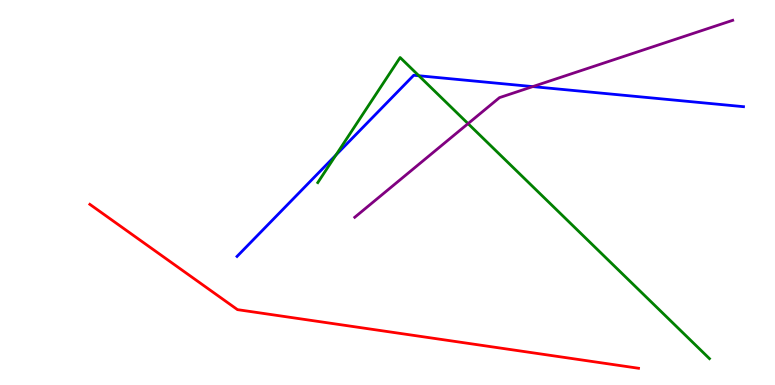[{'lines': ['blue', 'red'], 'intersections': []}, {'lines': ['green', 'red'], 'intersections': []}, {'lines': ['purple', 'red'], 'intersections': []}, {'lines': ['blue', 'green'], 'intersections': [{'x': 4.33, 'y': 5.97}, {'x': 5.4, 'y': 8.03}]}, {'lines': ['blue', 'purple'], 'intersections': [{'x': 6.87, 'y': 7.75}]}, {'lines': ['green', 'purple'], 'intersections': [{'x': 6.04, 'y': 6.79}]}]